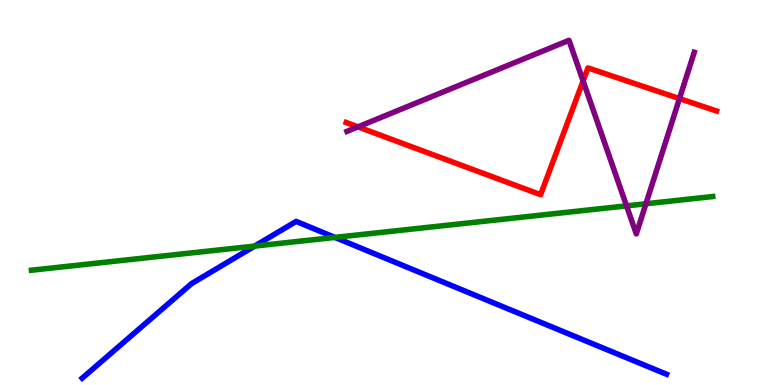[{'lines': ['blue', 'red'], 'intersections': []}, {'lines': ['green', 'red'], 'intersections': []}, {'lines': ['purple', 'red'], 'intersections': [{'x': 4.62, 'y': 6.7}, {'x': 7.52, 'y': 7.9}, {'x': 8.77, 'y': 7.44}]}, {'lines': ['blue', 'green'], 'intersections': [{'x': 3.29, 'y': 3.61}, {'x': 4.32, 'y': 3.83}]}, {'lines': ['blue', 'purple'], 'intersections': []}, {'lines': ['green', 'purple'], 'intersections': [{'x': 8.08, 'y': 4.65}, {'x': 8.33, 'y': 4.71}]}]